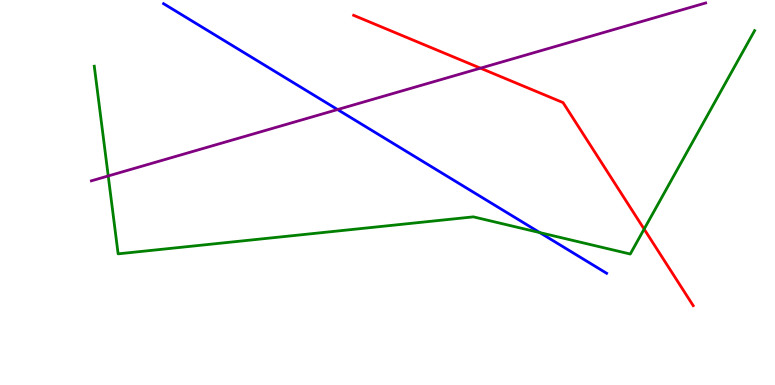[{'lines': ['blue', 'red'], 'intersections': []}, {'lines': ['green', 'red'], 'intersections': [{'x': 8.31, 'y': 4.05}]}, {'lines': ['purple', 'red'], 'intersections': [{'x': 6.2, 'y': 8.23}]}, {'lines': ['blue', 'green'], 'intersections': [{'x': 6.96, 'y': 3.96}]}, {'lines': ['blue', 'purple'], 'intersections': [{'x': 4.36, 'y': 7.15}]}, {'lines': ['green', 'purple'], 'intersections': [{'x': 1.4, 'y': 5.43}]}]